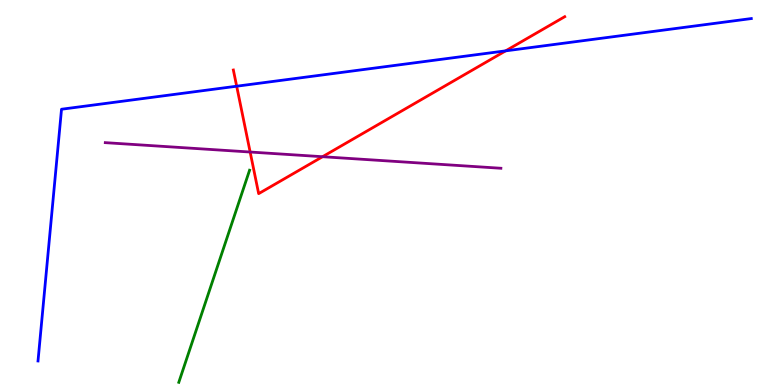[{'lines': ['blue', 'red'], 'intersections': [{'x': 3.05, 'y': 7.76}, {'x': 6.52, 'y': 8.68}]}, {'lines': ['green', 'red'], 'intersections': []}, {'lines': ['purple', 'red'], 'intersections': [{'x': 3.23, 'y': 6.05}, {'x': 4.16, 'y': 5.93}]}, {'lines': ['blue', 'green'], 'intersections': []}, {'lines': ['blue', 'purple'], 'intersections': []}, {'lines': ['green', 'purple'], 'intersections': []}]